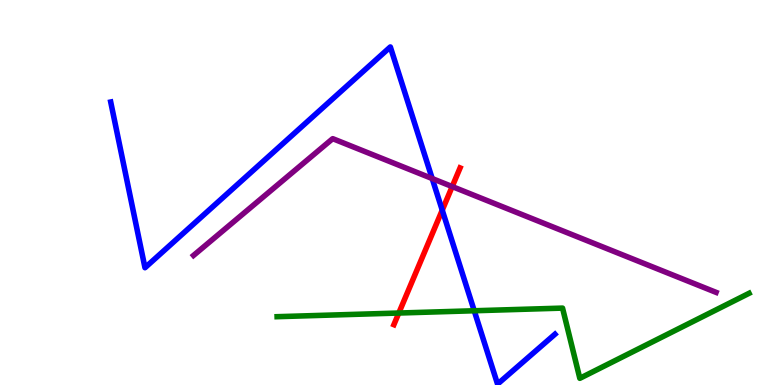[{'lines': ['blue', 'red'], 'intersections': [{'x': 5.71, 'y': 4.54}]}, {'lines': ['green', 'red'], 'intersections': [{'x': 5.15, 'y': 1.87}]}, {'lines': ['purple', 'red'], 'intersections': [{'x': 5.83, 'y': 5.15}]}, {'lines': ['blue', 'green'], 'intersections': [{'x': 6.12, 'y': 1.93}]}, {'lines': ['blue', 'purple'], 'intersections': [{'x': 5.58, 'y': 5.36}]}, {'lines': ['green', 'purple'], 'intersections': []}]